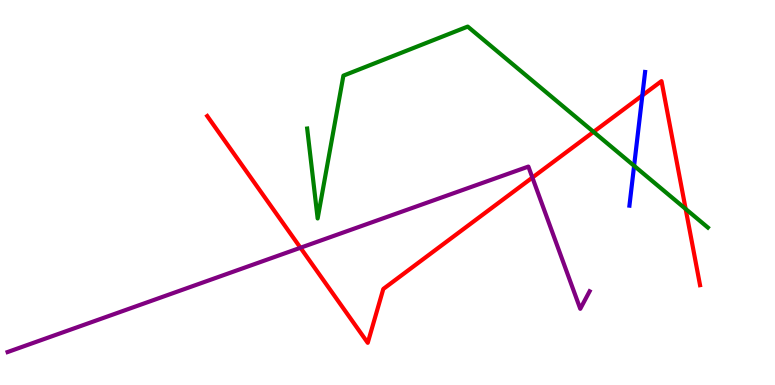[{'lines': ['blue', 'red'], 'intersections': [{'x': 8.29, 'y': 7.52}]}, {'lines': ['green', 'red'], 'intersections': [{'x': 7.66, 'y': 6.57}, {'x': 8.85, 'y': 4.57}]}, {'lines': ['purple', 'red'], 'intersections': [{'x': 3.88, 'y': 3.56}, {'x': 6.87, 'y': 5.39}]}, {'lines': ['blue', 'green'], 'intersections': [{'x': 8.18, 'y': 5.69}]}, {'lines': ['blue', 'purple'], 'intersections': []}, {'lines': ['green', 'purple'], 'intersections': []}]